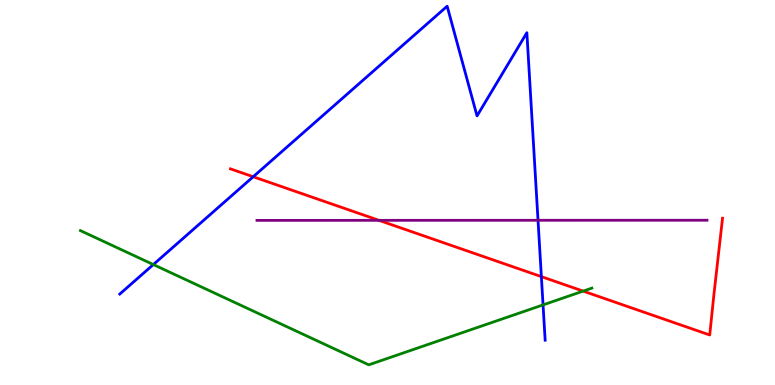[{'lines': ['blue', 'red'], 'intersections': [{'x': 3.27, 'y': 5.41}, {'x': 6.99, 'y': 2.81}]}, {'lines': ['green', 'red'], 'intersections': [{'x': 7.52, 'y': 2.44}]}, {'lines': ['purple', 'red'], 'intersections': [{'x': 4.89, 'y': 4.28}]}, {'lines': ['blue', 'green'], 'intersections': [{'x': 1.98, 'y': 3.13}, {'x': 7.01, 'y': 2.08}]}, {'lines': ['blue', 'purple'], 'intersections': [{'x': 6.94, 'y': 4.28}]}, {'lines': ['green', 'purple'], 'intersections': []}]